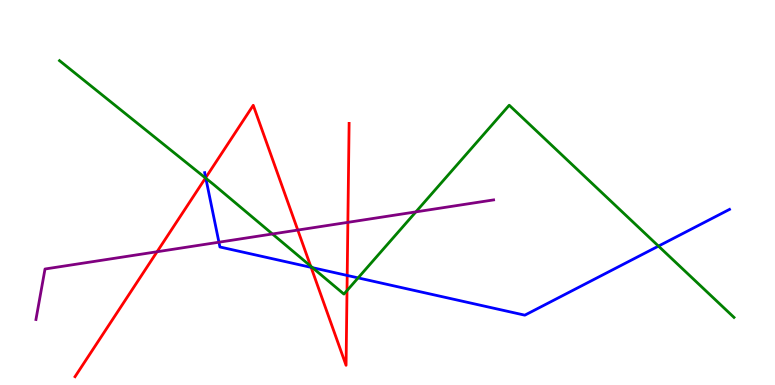[{'lines': ['blue', 'red'], 'intersections': [{'x': 2.65, 'y': 5.38}, {'x': 4.01, 'y': 3.06}, {'x': 4.48, 'y': 2.85}]}, {'lines': ['green', 'red'], 'intersections': [{'x': 2.65, 'y': 5.38}, {'x': 4.01, 'y': 3.09}, {'x': 4.48, 'y': 2.45}]}, {'lines': ['purple', 'red'], 'intersections': [{'x': 2.03, 'y': 3.46}, {'x': 3.84, 'y': 4.02}, {'x': 4.49, 'y': 4.22}]}, {'lines': ['blue', 'green'], 'intersections': [{'x': 2.66, 'y': 5.37}, {'x': 4.03, 'y': 3.05}, {'x': 4.62, 'y': 2.78}, {'x': 8.5, 'y': 3.61}]}, {'lines': ['blue', 'purple'], 'intersections': [{'x': 2.82, 'y': 3.71}]}, {'lines': ['green', 'purple'], 'intersections': [{'x': 3.52, 'y': 3.92}, {'x': 5.37, 'y': 4.5}]}]